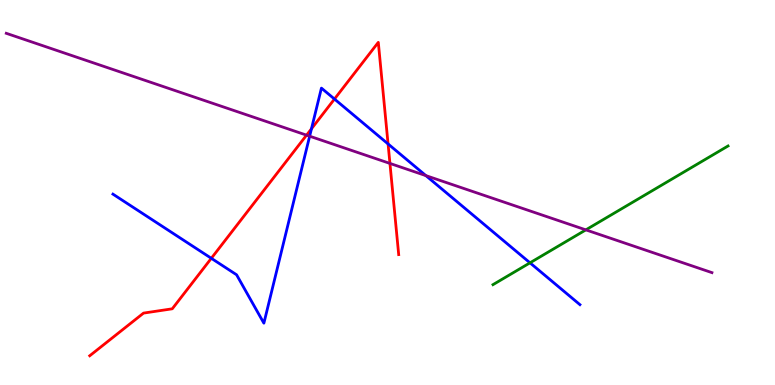[{'lines': ['blue', 'red'], 'intersections': [{'x': 2.73, 'y': 3.29}, {'x': 4.02, 'y': 6.65}, {'x': 4.32, 'y': 7.43}, {'x': 5.01, 'y': 6.26}]}, {'lines': ['green', 'red'], 'intersections': []}, {'lines': ['purple', 'red'], 'intersections': [{'x': 3.96, 'y': 6.49}, {'x': 5.03, 'y': 5.76}]}, {'lines': ['blue', 'green'], 'intersections': [{'x': 6.84, 'y': 3.17}]}, {'lines': ['blue', 'purple'], 'intersections': [{'x': 4.0, 'y': 6.46}, {'x': 5.5, 'y': 5.44}]}, {'lines': ['green', 'purple'], 'intersections': [{'x': 7.56, 'y': 4.03}]}]